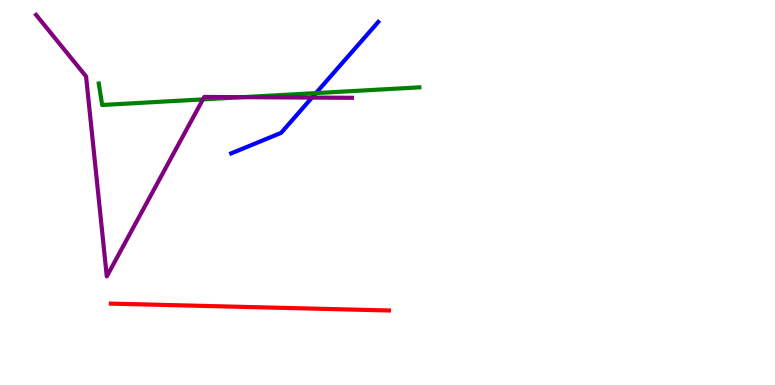[{'lines': ['blue', 'red'], 'intersections': []}, {'lines': ['green', 'red'], 'intersections': []}, {'lines': ['purple', 'red'], 'intersections': []}, {'lines': ['blue', 'green'], 'intersections': [{'x': 4.08, 'y': 7.58}]}, {'lines': ['blue', 'purple'], 'intersections': [{'x': 4.03, 'y': 7.47}]}, {'lines': ['green', 'purple'], 'intersections': [{'x': 2.62, 'y': 7.42}, {'x': 3.13, 'y': 7.48}]}]